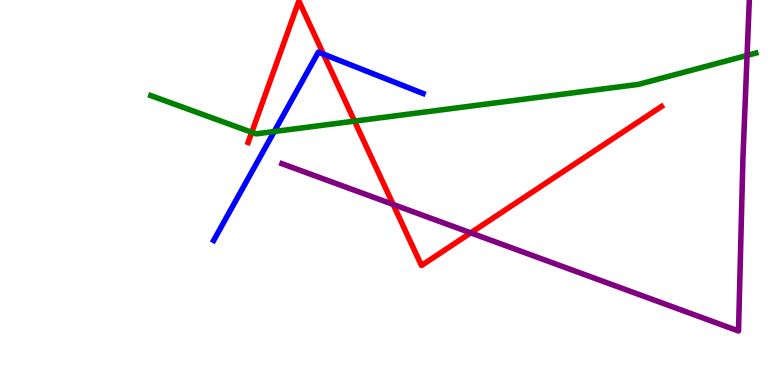[{'lines': ['blue', 'red'], 'intersections': [{'x': 4.17, 'y': 8.59}]}, {'lines': ['green', 'red'], 'intersections': [{'x': 3.25, 'y': 6.56}, {'x': 4.57, 'y': 6.85}]}, {'lines': ['purple', 'red'], 'intersections': [{'x': 5.07, 'y': 4.69}, {'x': 6.07, 'y': 3.95}]}, {'lines': ['blue', 'green'], 'intersections': [{'x': 3.54, 'y': 6.58}]}, {'lines': ['blue', 'purple'], 'intersections': []}, {'lines': ['green', 'purple'], 'intersections': [{'x': 9.64, 'y': 8.56}]}]